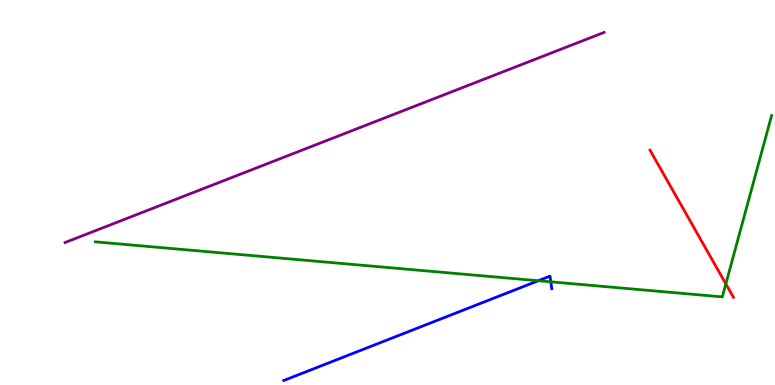[{'lines': ['blue', 'red'], 'intersections': []}, {'lines': ['green', 'red'], 'intersections': [{'x': 9.37, 'y': 2.63}]}, {'lines': ['purple', 'red'], 'intersections': []}, {'lines': ['blue', 'green'], 'intersections': [{'x': 6.95, 'y': 2.71}, {'x': 7.11, 'y': 2.68}]}, {'lines': ['blue', 'purple'], 'intersections': []}, {'lines': ['green', 'purple'], 'intersections': []}]